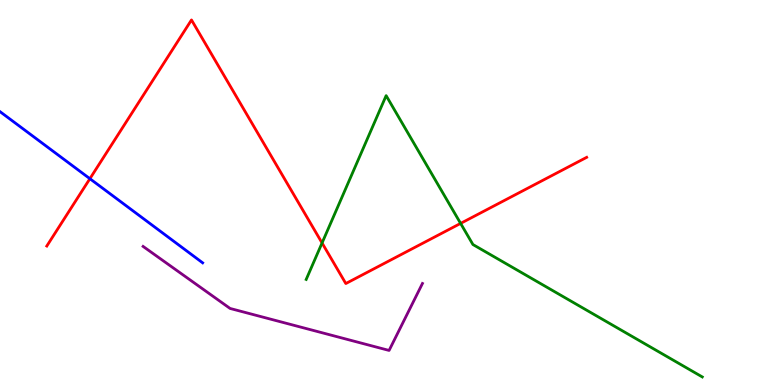[{'lines': ['blue', 'red'], 'intersections': [{'x': 1.16, 'y': 5.36}]}, {'lines': ['green', 'red'], 'intersections': [{'x': 4.16, 'y': 3.69}, {'x': 5.94, 'y': 4.2}]}, {'lines': ['purple', 'red'], 'intersections': []}, {'lines': ['blue', 'green'], 'intersections': []}, {'lines': ['blue', 'purple'], 'intersections': []}, {'lines': ['green', 'purple'], 'intersections': []}]